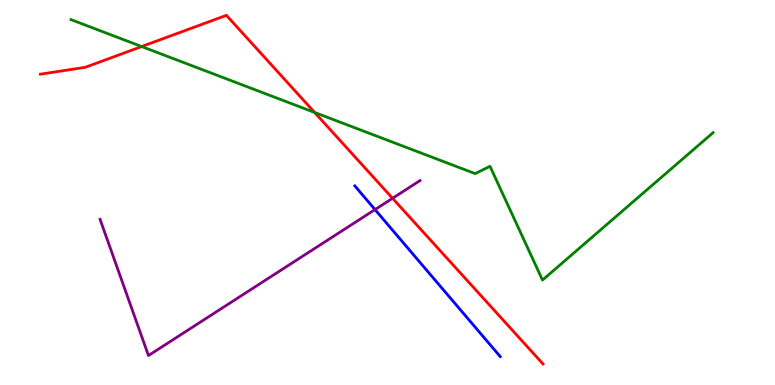[{'lines': ['blue', 'red'], 'intersections': []}, {'lines': ['green', 'red'], 'intersections': [{'x': 1.83, 'y': 8.79}, {'x': 4.06, 'y': 7.08}]}, {'lines': ['purple', 'red'], 'intersections': [{'x': 5.07, 'y': 4.85}]}, {'lines': ['blue', 'green'], 'intersections': []}, {'lines': ['blue', 'purple'], 'intersections': [{'x': 4.84, 'y': 4.56}]}, {'lines': ['green', 'purple'], 'intersections': []}]